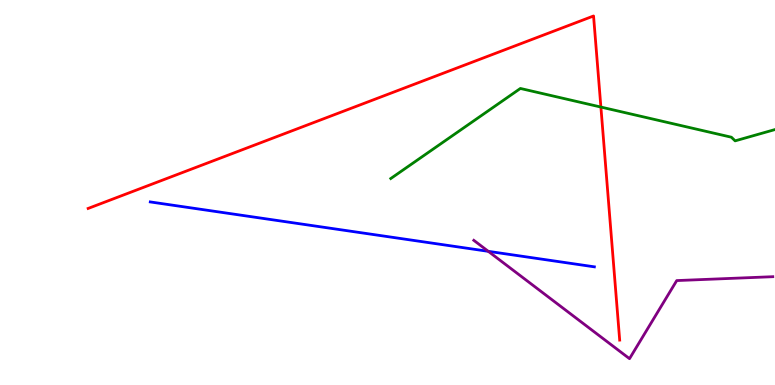[{'lines': ['blue', 'red'], 'intersections': []}, {'lines': ['green', 'red'], 'intersections': [{'x': 7.75, 'y': 7.22}]}, {'lines': ['purple', 'red'], 'intersections': []}, {'lines': ['blue', 'green'], 'intersections': []}, {'lines': ['blue', 'purple'], 'intersections': [{'x': 6.3, 'y': 3.47}]}, {'lines': ['green', 'purple'], 'intersections': []}]